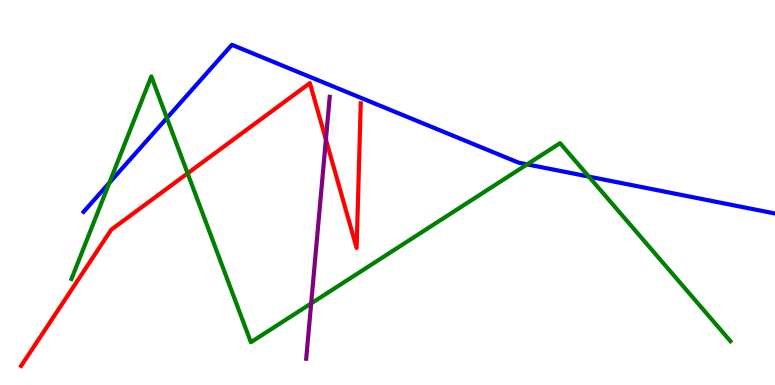[{'lines': ['blue', 'red'], 'intersections': []}, {'lines': ['green', 'red'], 'intersections': [{'x': 2.42, 'y': 5.5}]}, {'lines': ['purple', 'red'], 'intersections': [{'x': 4.21, 'y': 6.38}]}, {'lines': ['blue', 'green'], 'intersections': [{'x': 1.41, 'y': 5.25}, {'x': 2.15, 'y': 6.93}, {'x': 6.8, 'y': 5.73}, {'x': 7.6, 'y': 5.41}]}, {'lines': ['blue', 'purple'], 'intersections': []}, {'lines': ['green', 'purple'], 'intersections': [{'x': 4.02, 'y': 2.12}]}]